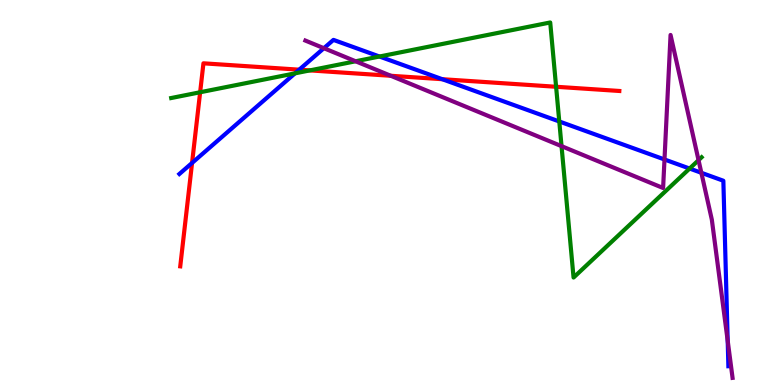[{'lines': ['blue', 'red'], 'intersections': [{'x': 2.48, 'y': 5.77}, {'x': 3.86, 'y': 8.19}, {'x': 5.71, 'y': 7.94}]}, {'lines': ['green', 'red'], 'intersections': [{'x': 2.58, 'y': 7.6}, {'x': 4.0, 'y': 8.17}, {'x': 7.18, 'y': 7.75}]}, {'lines': ['purple', 'red'], 'intersections': [{'x': 5.04, 'y': 8.03}]}, {'lines': ['blue', 'green'], 'intersections': [{'x': 3.81, 'y': 8.09}, {'x': 4.9, 'y': 8.53}, {'x': 7.22, 'y': 6.85}, {'x': 8.9, 'y': 5.62}]}, {'lines': ['blue', 'purple'], 'intersections': [{'x': 4.18, 'y': 8.75}, {'x': 8.57, 'y': 5.86}, {'x': 9.05, 'y': 5.51}, {'x': 9.39, 'y': 1.15}]}, {'lines': ['green', 'purple'], 'intersections': [{'x': 4.59, 'y': 8.41}, {'x': 7.25, 'y': 6.2}, {'x': 9.01, 'y': 5.84}]}]